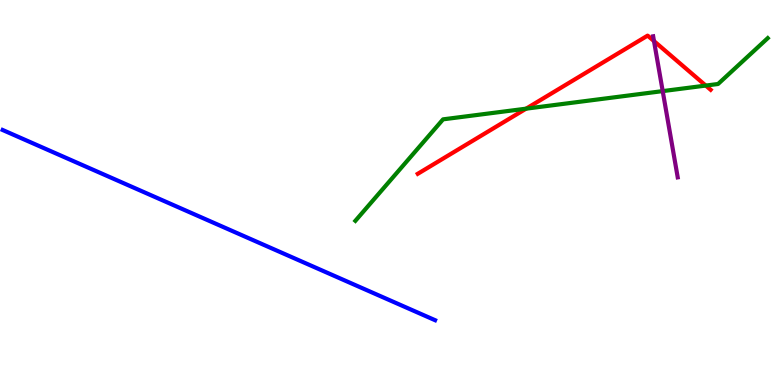[{'lines': ['blue', 'red'], 'intersections': []}, {'lines': ['green', 'red'], 'intersections': [{'x': 6.79, 'y': 7.18}, {'x': 9.11, 'y': 7.78}]}, {'lines': ['purple', 'red'], 'intersections': [{'x': 8.44, 'y': 8.93}]}, {'lines': ['blue', 'green'], 'intersections': []}, {'lines': ['blue', 'purple'], 'intersections': []}, {'lines': ['green', 'purple'], 'intersections': [{'x': 8.55, 'y': 7.63}]}]